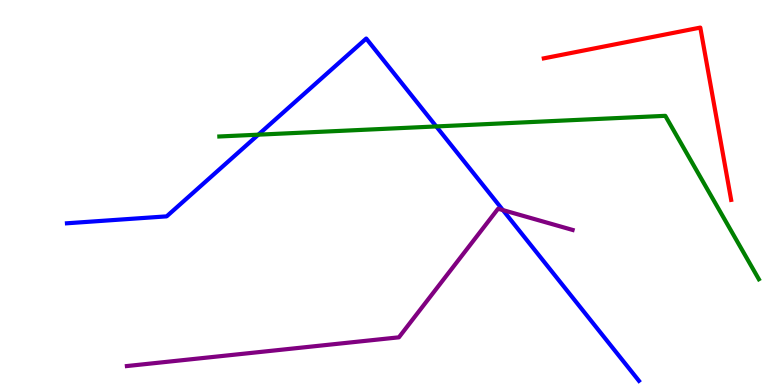[{'lines': ['blue', 'red'], 'intersections': []}, {'lines': ['green', 'red'], 'intersections': []}, {'lines': ['purple', 'red'], 'intersections': []}, {'lines': ['blue', 'green'], 'intersections': [{'x': 3.33, 'y': 6.5}, {'x': 5.63, 'y': 6.72}]}, {'lines': ['blue', 'purple'], 'intersections': [{'x': 6.49, 'y': 4.54}]}, {'lines': ['green', 'purple'], 'intersections': []}]